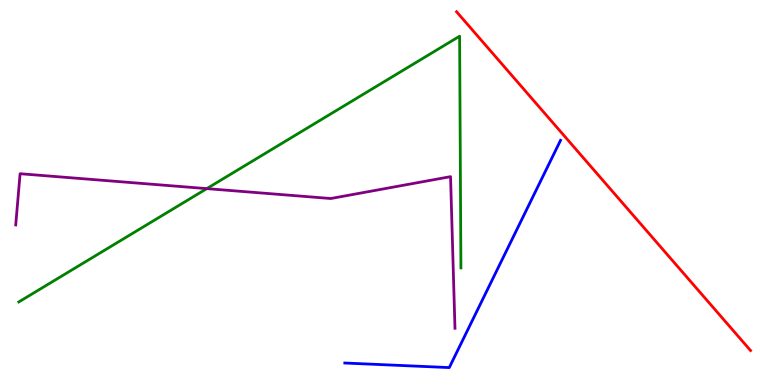[{'lines': ['blue', 'red'], 'intersections': []}, {'lines': ['green', 'red'], 'intersections': []}, {'lines': ['purple', 'red'], 'intersections': []}, {'lines': ['blue', 'green'], 'intersections': []}, {'lines': ['blue', 'purple'], 'intersections': []}, {'lines': ['green', 'purple'], 'intersections': [{'x': 2.67, 'y': 5.1}]}]